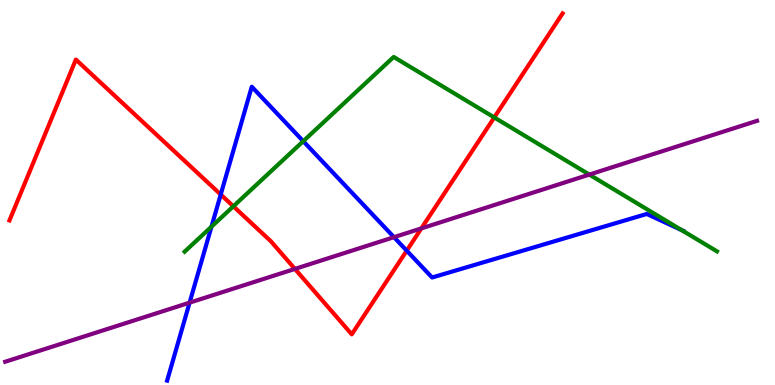[{'lines': ['blue', 'red'], 'intersections': [{'x': 2.85, 'y': 4.95}, {'x': 5.25, 'y': 3.49}]}, {'lines': ['green', 'red'], 'intersections': [{'x': 3.01, 'y': 4.64}, {'x': 6.38, 'y': 6.95}]}, {'lines': ['purple', 'red'], 'intersections': [{'x': 3.81, 'y': 3.02}, {'x': 5.44, 'y': 4.07}]}, {'lines': ['blue', 'green'], 'intersections': [{'x': 2.73, 'y': 4.11}, {'x': 3.91, 'y': 6.33}, {'x': 8.8, 'y': 4.02}]}, {'lines': ['blue', 'purple'], 'intersections': [{'x': 2.45, 'y': 2.14}, {'x': 5.08, 'y': 3.84}]}, {'lines': ['green', 'purple'], 'intersections': [{'x': 7.6, 'y': 5.47}]}]